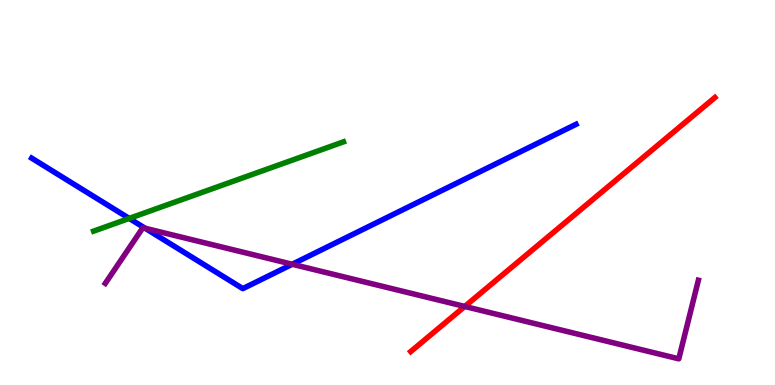[{'lines': ['blue', 'red'], 'intersections': []}, {'lines': ['green', 'red'], 'intersections': []}, {'lines': ['purple', 'red'], 'intersections': [{'x': 6.0, 'y': 2.04}]}, {'lines': ['blue', 'green'], 'intersections': [{'x': 1.67, 'y': 4.33}]}, {'lines': ['blue', 'purple'], 'intersections': [{'x': 1.87, 'y': 4.07}, {'x': 3.77, 'y': 3.14}]}, {'lines': ['green', 'purple'], 'intersections': []}]